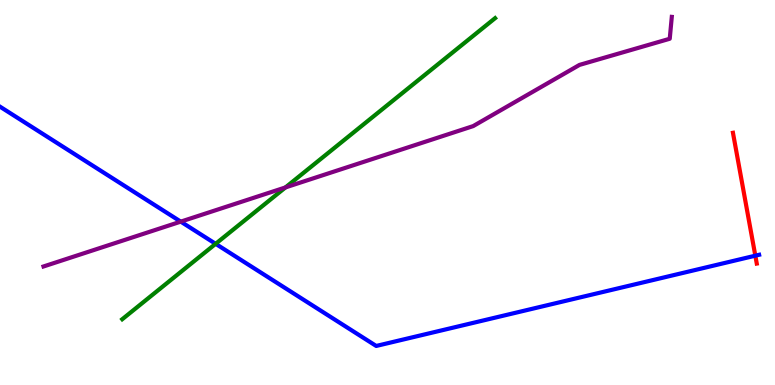[{'lines': ['blue', 'red'], 'intersections': [{'x': 9.75, 'y': 3.36}]}, {'lines': ['green', 'red'], 'intersections': []}, {'lines': ['purple', 'red'], 'intersections': []}, {'lines': ['blue', 'green'], 'intersections': [{'x': 2.78, 'y': 3.67}]}, {'lines': ['blue', 'purple'], 'intersections': [{'x': 2.33, 'y': 4.24}]}, {'lines': ['green', 'purple'], 'intersections': [{'x': 3.68, 'y': 5.13}]}]